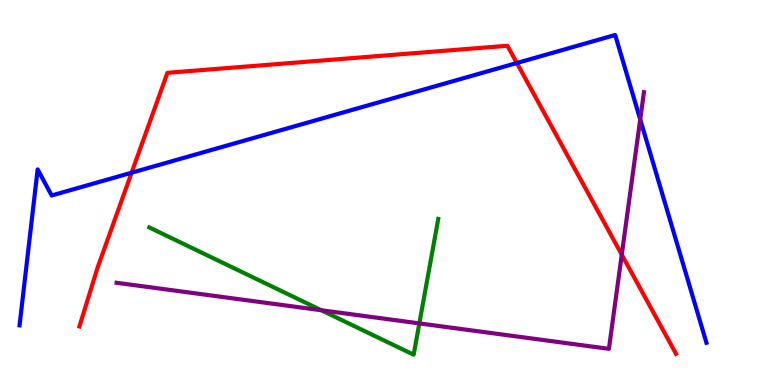[{'lines': ['blue', 'red'], 'intersections': [{'x': 1.7, 'y': 5.51}, {'x': 6.67, 'y': 8.36}]}, {'lines': ['green', 'red'], 'intersections': []}, {'lines': ['purple', 'red'], 'intersections': [{'x': 8.02, 'y': 3.39}]}, {'lines': ['blue', 'green'], 'intersections': []}, {'lines': ['blue', 'purple'], 'intersections': [{'x': 8.26, 'y': 6.9}]}, {'lines': ['green', 'purple'], 'intersections': [{'x': 4.15, 'y': 1.94}, {'x': 5.41, 'y': 1.6}]}]